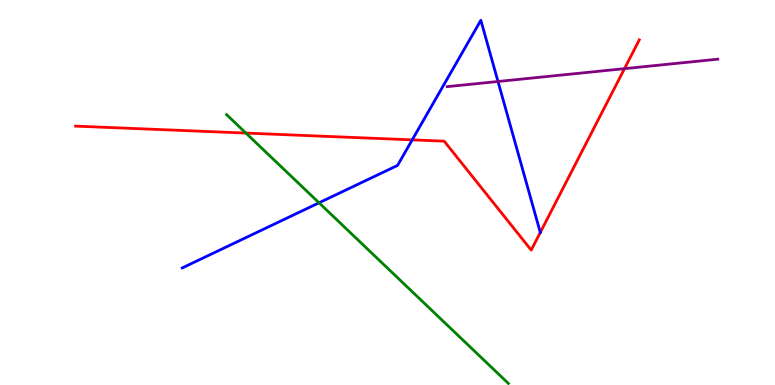[{'lines': ['blue', 'red'], 'intersections': [{'x': 5.32, 'y': 6.37}, {'x': 6.97, 'y': 3.96}]}, {'lines': ['green', 'red'], 'intersections': [{'x': 3.17, 'y': 6.54}]}, {'lines': ['purple', 'red'], 'intersections': [{'x': 8.06, 'y': 8.22}]}, {'lines': ['blue', 'green'], 'intersections': [{'x': 4.12, 'y': 4.73}]}, {'lines': ['blue', 'purple'], 'intersections': [{'x': 6.43, 'y': 7.88}]}, {'lines': ['green', 'purple'], 'intersections': []}]